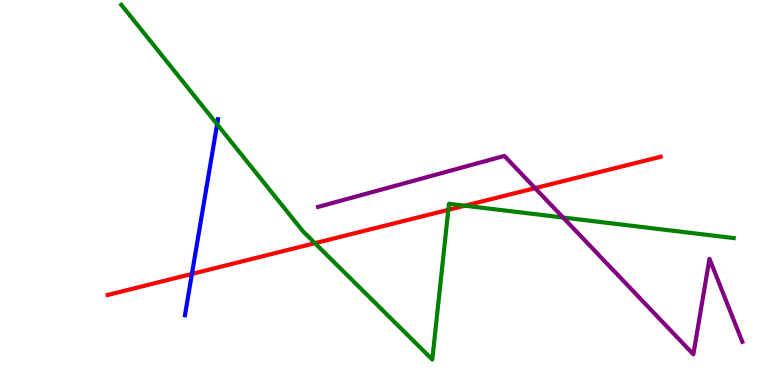[{'lines': ['blue', 'red'], 'intersections': [{'x': 2.48, 'y': 2.89}]}, {'lines': ['green', 'red'], 'intersections': [{'x': 4.06, 'y': 3.68}, {'x': 5.78, 'y': 4.55}, {'x': 6.0, 'y': 4.66}]}, {'lines': ['purple', 'red'], 'intersections': [{'x': 6.9, 'y': 5.11}]}, {'lines': ['blue', 'green'], 'intersections': [{'x': 2.8, 'y': 6.77}]}, {'lines': ['blue', 'purple'], 'intersections': []}, {'lines': ['green', 'purple'], 'intersections': [{'x': 7.27, 'y': 4.35}]}]